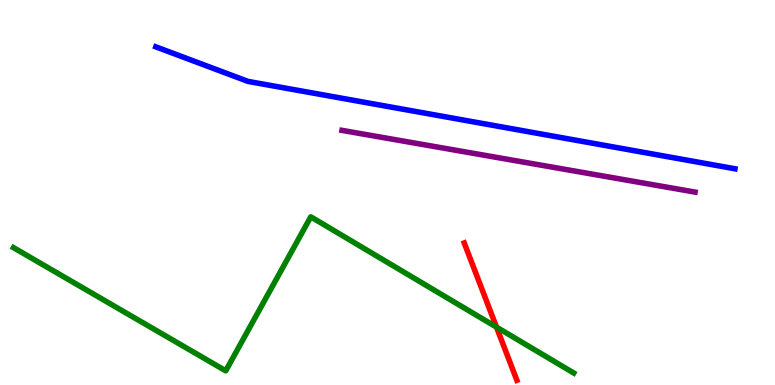[{'lines': ['blue', 'red'], 'intersections': []}, {'lines': ['green', 'red'], 'intersections': [{'x': 6.41, 'y': 1.5}]}, {'lines': ['purple', 'red'], 'intersections': []}, {'lines': ['blue', 'green'], 'intersections': []}, {'lines': ['blue', 'purple'], 'intersections': []}, {'lines': ['green', 'purple'], 'intersections': []}]